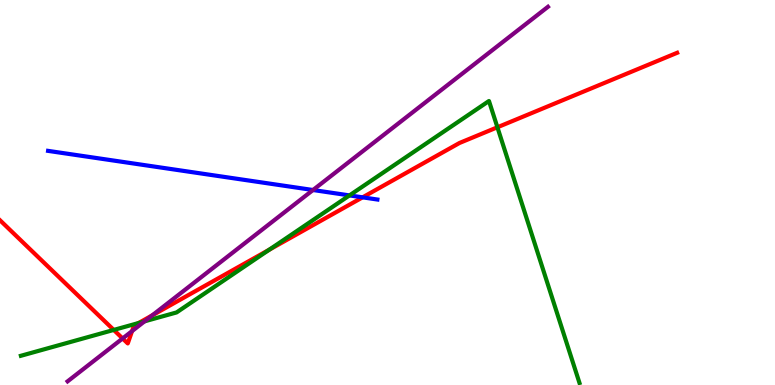[{'lines': ['blue', 'red'], 'intersections': [{'x': 4.68, 'y': 4.87}]}, {'lines': ['green', 'red'], 'intersections': [{'x': 1.47, 'y': 1.43}, {'x': 1.79, 'y': 1.61}, {'x': 3.47, 'y': 3.51}, {'x': 6.42, 'y': 6.69}]}, {'lines': ['purple', 'red'], 'intersections': [{'x': 1.58, 'y': 1.21}, {'x': 1.7, 'y': 1.4}, {'x': 1.96, 'y': 1.81}]}, {'lines': ['blue', 'green'], 'intersections': [{'x': 4.51, 'y': 4.92}]}, {'lines': ['blue', 'purple'], 'intersections': [{'x': 4.04, 'y': 5.06}]}, {'lines': ['green', 'purple'], 'intersections': [{'x': 1.87, 'y': 1.65}]}]